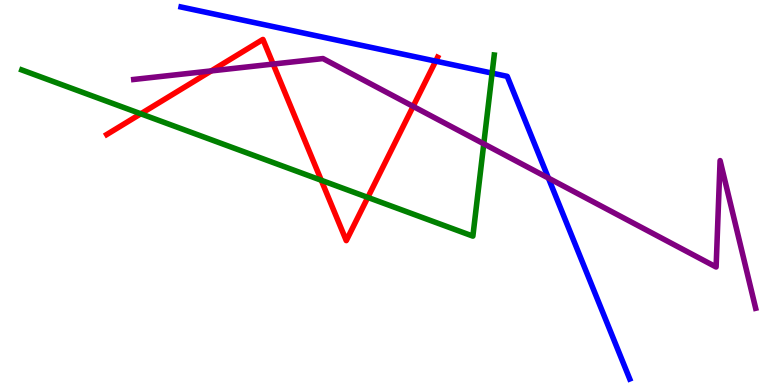[{'lines': ['blue', 'red'], 'intersections': [{'x': 5.62, 'y': 8.41}]}, {'lines': ['green', 'red'], 'intersections': [{'x': 1.82, 'y': 7.04}, {'x': 4.15, 'y': 5.32}, {'x': 4.75, 'y': 4.87}]}, {'lines': ['purple', 'red'], 'intersections': [{'x': 2.73, 'y': 8.16}, {'x': 3.52, 'y': 8.34}, {'x': 5.33, 'y': 7.24}]}, {'lines': ['blue', 'green'], 'intersections': [{'x': 6.35, 'y': 8.1}]}, {'lines': ['blue', 'purple'], 'intersections': [{'x': 7.08, 'y': 5.37}]}, {'lines': ['green', 'purple'], 'intersections': [{'x': 6.24, 'y': 6.26}]}]